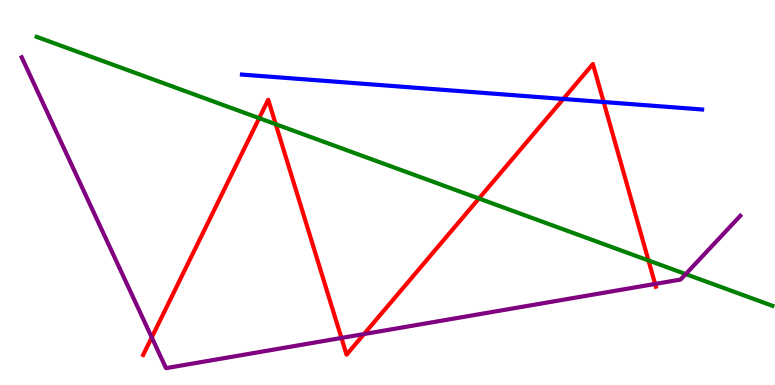[{'lines': ['blue', 'red'], 'intersections': [{'x': 7.27, 'y': 7.43}, {'x': 7.79, 'y': 7.35}]}, {'lines': ['green', 'red'], 'intersections': [{'x': 3.34, 'y': 6.93}, {'x': 3.56, 'y': 6.77}, {'x': 6.18, 'y': 4.84}, {'x': 8.37, 'y': 3.23}]}, {'lines': ['purple', 'red'], 'intersections': [{'x': 1.96, 'y': 1.24}, {'x': 4.41, 'y': 1.22}, {'x': 4.7, 'y': 1.32}, {'x': 8.45, 'y': 2.62}]}, {'lines': ['blue', 'green'], 'intersections': []}, {'lines': ['blue', 'purple'], 'intersections': []}, {'lines': ['green', 'purple'], 'intersections': [{'x': 8.85, 'y': 2.88}]}]